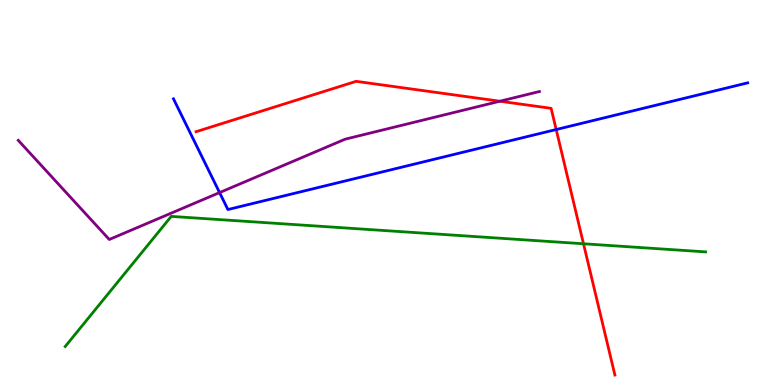[{'lines': ['blue', 'red'], 'intersections': [{'x': 7.18, 'y': 6.64}]}, {'lines': ['green', 'red'], 'intersections': [{'x': 7.53, 'y': 3.67}]}, {'lines': ['purple', 'red'], 'intersections': [{'x': 6.45, 'y': 7.37}]}, {'lines': ['blue', 'green'], 'intersections': []}, {'lines': ['blue', 'purple'], 'intersections': [{'x': 2.83, 'y': 5.0}]}, {'lines': ['green', 'purple'], 'intersections': []}]